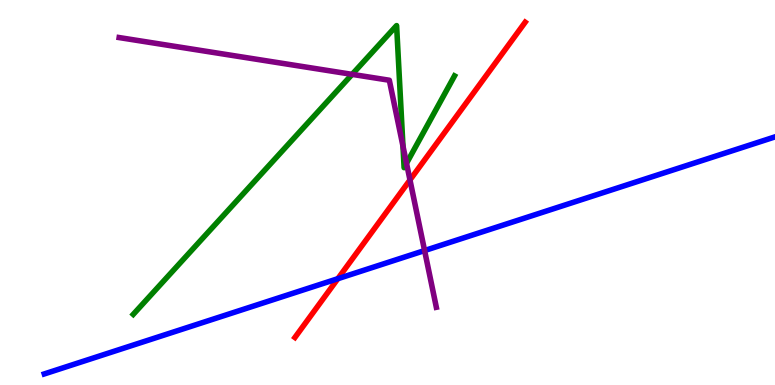[{'lines': ['blue', 'red'], 'intersections': [{'x': 4.36, 'y': 2.76}]}, {'lines': ['green', 'red'], 'intersections': []}, {'lines': ['purple', 'red'], 'intersections': [{'x': 5.29, 'y': 5.33}]}, {'lines': ['blue', 'green'], 'intersections': []}, {'lines': ['blue', 'purple'], 'intersections': [{'x': 5.48, 'y': 3.49}]}, {'lines': ['green', 'purple'], 'intersections': [{'x': 4.54, 'y': 8.07}, {'x': 5.2, 'y': 6.2}, {'x': 5.25, 'y': 5.76}]}]